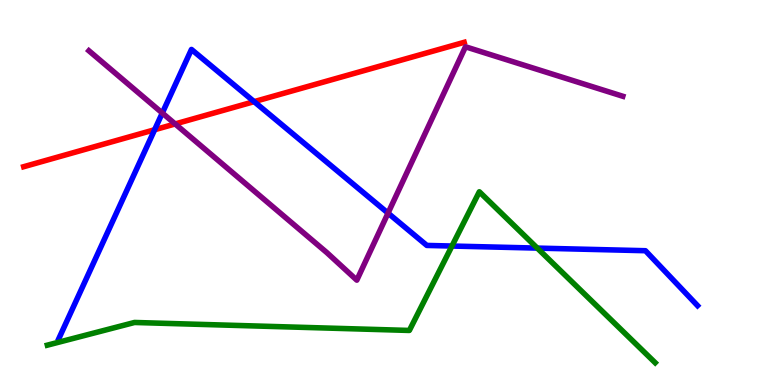[{'lines': ['blue', 'red'], 'intersections': [{'x': 2.0, 'y': 6.63}, {'x': 3.28, 'y': 7.36}]}, {'lines': ['green', 'red'], 'intersections': []}, {'lines': ['purple', 'red'], 'intersections': [{'x': 2.26, 'y': 6.78}]}, {'lines': ['blue', 'green'], 'intersections': [{'x': 5.83, 'y': 3.61}, {'x': 6.93, 'y': 3.56}]}, {'lines': ['blue', 'purple'], 'intersections': [{'x': 2.09, 'y': 7.06}, {'x': 5.01, 'y': 4.46}]}, {'lines': ['green', 'purple'], 'intersections': []}]